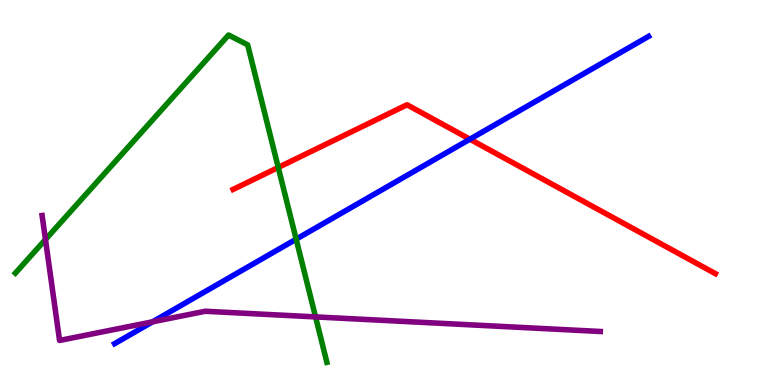[{'lines': ['blue', 'red'], 'intersections': [{'x': 6.06, 'y': 6.38}]}, {'lines': ['green', 'red'], 'intersections': [{'x': 3.59, 'y': 5.65}]}, {'lines': ['purple', 'red'], 'intersections': []}, {'lines': ['blue', 'green'], 'intersections': [{'x': 3.82, 'y': 3.79}]}, {'lines': ['blue', 'purple'], 'intersections': [{'x': 1.97, 'y': 1.64}]}, {'lines': ['green', 'purple'], 'intersections': [{'x': 0.587, 'y': 3.78}, {'x': 4.07, 'y': 1.77}]}]